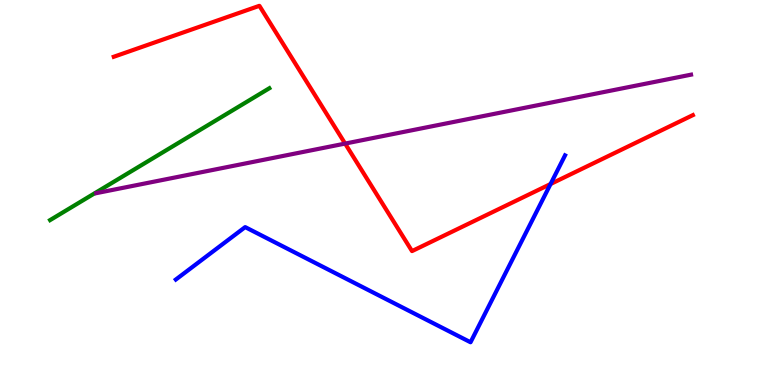[{'lines': ['blue', 'red'], 'intersections': [{'x': 7.1, 'y': 5.22}]}, {'lines': ['green', 'red'], 'intersections': []}, {'lines': ['purple', 'red'], 'intersections': [{'x': 4.45, 'y': 6.27}]}, {'lines': ['blue', 'green'], 'intersections': []}, {'lines': ['blue', 'purple'], 'intersections': []}, {'lines': ['green', 'purple'], 'intersections': []}]